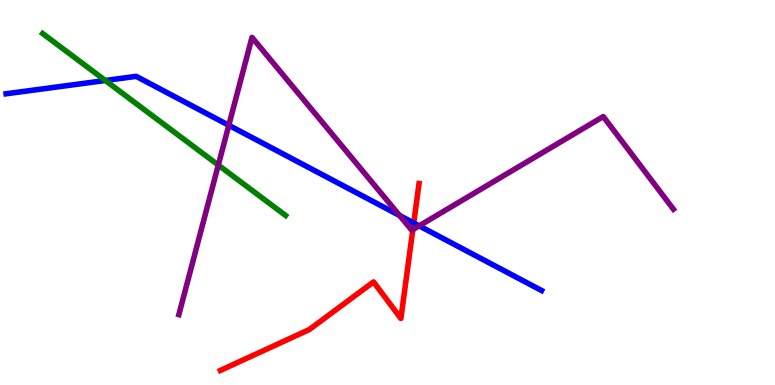[{'lines': ['blue', 'red'], 'intersections': [{'x': 5.34, 'y': 4.21}]}, {'lines': ['green', 'red'], 'intersections': []}, {'lines': ['purple', 'red'], 'intersections': [{'x': 5.33, 'y': 4.04}]}, {'lines': ['blue', 'green'], 'intersections': [{'x': 1.36, 'y': 7.91}]}, {'lines': ['blue', 'purple'], 'intersections': [{'x': 2.95, 'y': 6.75}, {'x': 5.16, 'y': 4.4}, {'x': 5.41, 'y': 4.13}]}, {'lines': ['green', 'purple'], 'intersections': [{'x': 2.82, 'y': 5.71}]}]